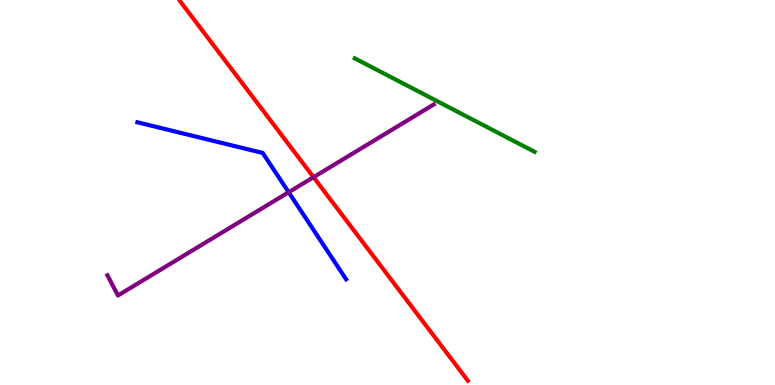[{'lines': ['blue', 'red'], 'intersections': []}, {'lines': ['green', 'red'], 'intersections': []}, {'lines': ['purple', 'red'], 'intersections': [{'x': 4.05, 'y': 5.4}]}, {'lines': ['blue', 'green'], 'intersections': []}, {'lines': ['blue', 'purple'], 'intersections': [{'x': 3.72, 'y': 5.01}]}, {'lines': ['green', 'purple'], 'intersections': []}]